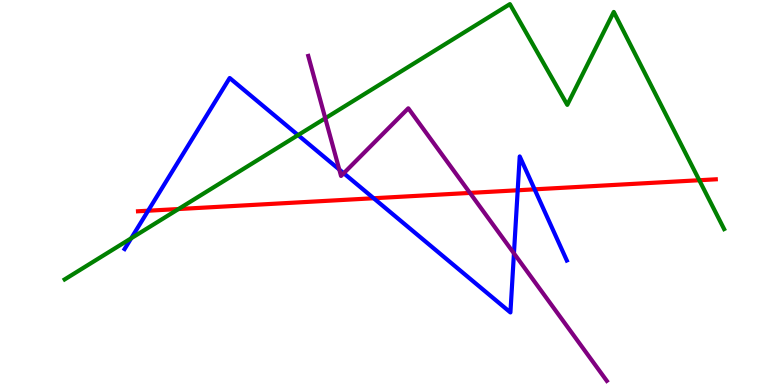[{'lines': ['blue', 'red'], 'intersections': [{'x': 1.91, 'y': 4.53}, {'x': 4.82, 'y': 4.85}, {'x': 6.68, 'y': 5.06}, {'x': 6.9, 'y': 5.08}]}, {'lines': ['green', 'red'], 'intersections': [{'x': 2.3, 'y': 4.57}, {'x': 9.02, 'y': 5.32}]}, {'lines': ['purple', 'red'], 'intersections': [{'x': 6.06, 'y': 4.99}]}, {'lines': ['blue', 'green'], 'intersections': [{'x': 1.69, 'y': 3.81}, {'x': 3.85, 'y': 6.49}]}, {'lines': ['blue', 'purple'], 'intersections': [{'x': 4.38, 'y': 5.6}, {'x': 4.44, 'y': 5.5}, {'x': 6.63, 'y': 3.42}]}, {'lines': ['green', 'purple'], 'intersections': [{'x': 4.2, 'y': 6.93}]}]